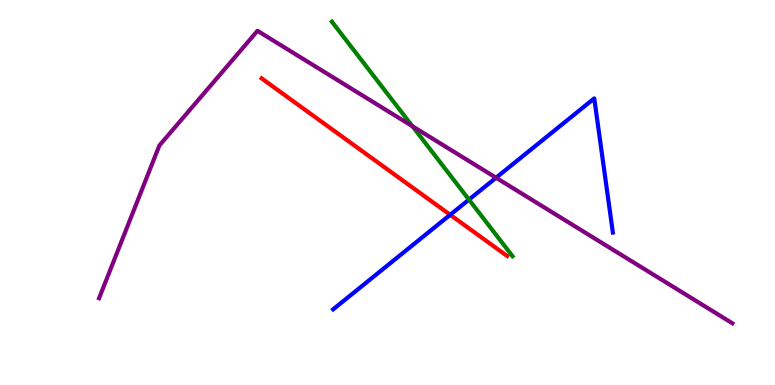[{'lines': ['blue', 'red'], 'intersections': [{'x': 5.81, 'y': 4.42}]}, {'lines': ['green', 'red'], 'intersections': []}, {'lines': ['purple', 'red'], 'intersections': []}, {'lines': ['blue', 'green'], 'intersections': [{'x': 6.05, 'y': 4.81}]}, {'lines': ['blue', 'purple'], 'intersections': [{'x': 6.4, 'y': 5.38}]}, {'lines': ['green', 'purple'], 'intersections': [{'x': 5.32, 'y': 6.72}]}]